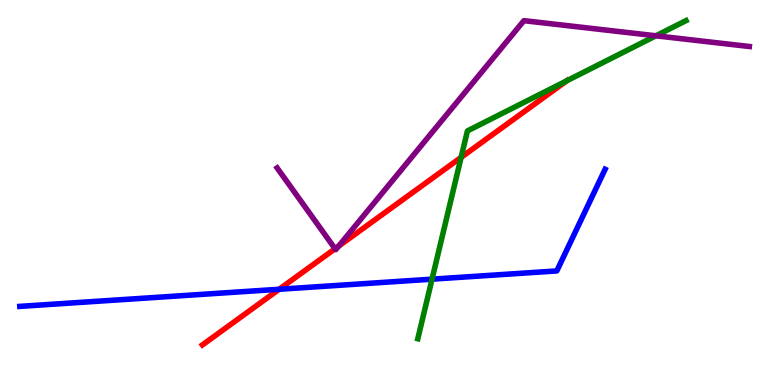[{'lines': ['blue', 'red'], 'intersections': [{'x': 3.6, 'y': 2.49}]}, {'lines': ['green', 'red'], 'intersections': [{'x': 5.95, 'y': 5.91}, {'x': 7.31, 'y': 7.9}]}, {'lines': ['purple', 'red'], 'intersections': [{'x': 4.32, 'y': 3.54}, {'x': 4.37, 'y': 3.61}]}, {'lines': ['blue', 'green'], 'intersections': [{'x': 5.57, 'y': 2.75}]}, {'lines': ['blue', 'purple'], 'intersections': []}, {'lines': ['green', 'purple'], 'intersections': [{'x': 8.46, 'y': 9.07}]}]